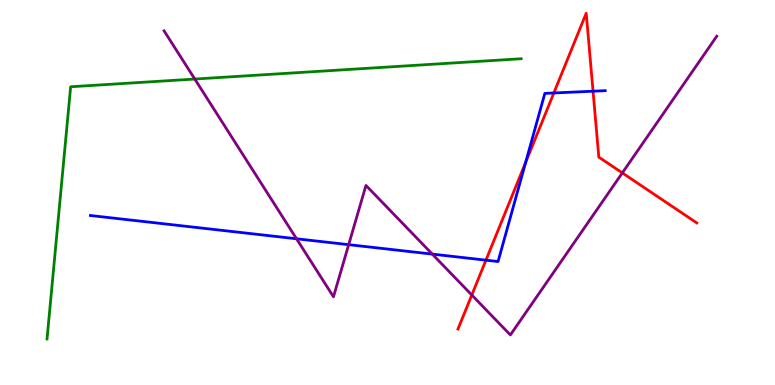[{'lines': ['blue', 'red'], 'intersections': [{'x': 6.27, 'y': 3.24}, {'x': 6.78, 'y': 5.78}, {'x': 7.15, 'y': 7.58}, {'x': 7.65, 'y': 7.63}]}, {'lines': ['green', 'red'], 'intersections': []}, {'lines': ['purple', 'red'], 'intersections': [{'x': 6.09, 'y': 2.34}, {'x': 8.03, 'y': 5.51}]}, {'lines': ['blue', 'green'], 'intersections': []}, {'lines': ['blue', 'purple'], 'intersections': [{'x': 3.83, 'y': 3.8}, {'x': 4.5, 'y': 3.64}, {'x': 5.58, 'y': 3.4}]}, {'lines': ['green', 'purple'], 'intersections': [{'x': 2.51, 'y': 7.95}]}]